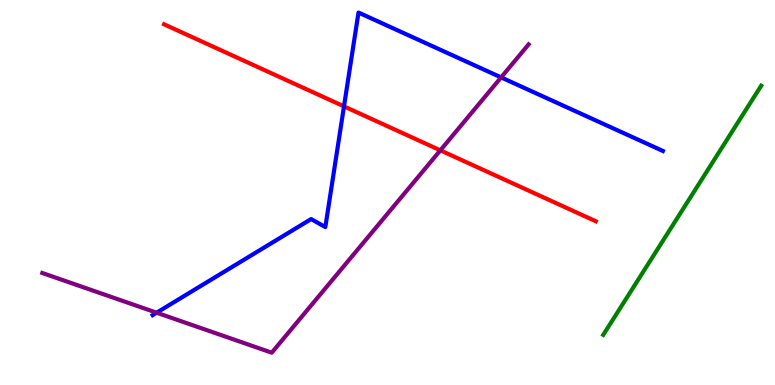[{'lines': ['blue', 'red'], 'intersections': [{'x': 4.44, 'y': 7.24}]}, {'lines': ['green', 'red'], 'intersections': []}, {'lines': ['purple', 'red'], 'intersections': [{'x': 5.68, 'y': 6.1}]}, {'lines': ['blue', 'green'], 'intersections': []}, {'lines': ['blue', 'purple'], 'intersections': [{'x': 2.02, 'y': 1.88}, {'x': 6.47, 'y': 7.99}]}, {'lines': ['green', 'purple'], 'intersections': []}]